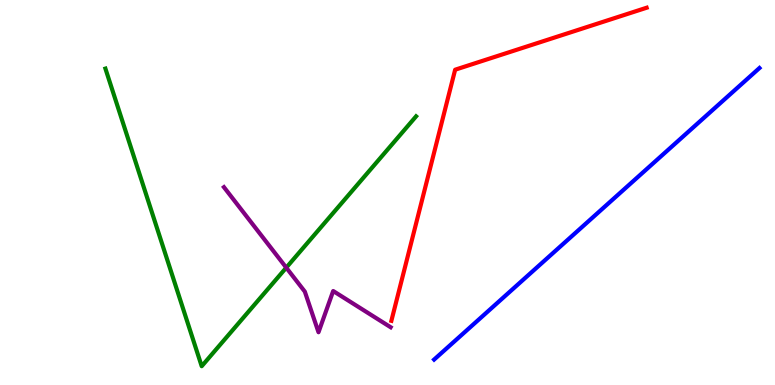[{'lines': ['blue', 'red'], 'intersections': []}, {'lines': ['green', 'red'], 'intersections': []}, {'lines': ['purple', 'red'], 'intersections': []}, {'lines': ['blue', 'green'], 'intersections': []}, {'lines': ['blue', 'purple'], 'intersections': []}, {'lines': ['green', 'purple'], 'intersections': [{'x': 3.69, 'y': 3.05}]}]